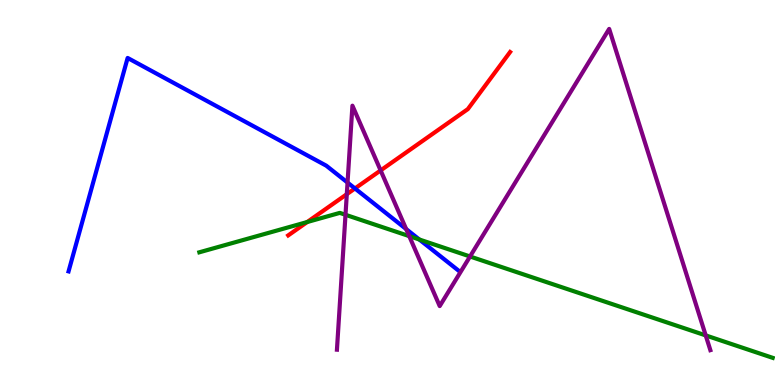[{'lines': ['blue', 'red'], 'intersections': [{'x': 4.58, 'y': 5.11}]}, {'lines': ['green', 'red'], 'intersections': [{'x': 3.96, 'y': 4.23}]}, {'lines': ['purple', 'red'], 'intersections': [{'x': 4.47, 'y': 4.96}, {'x': 4.91, 'y': 5.57}]}, {'lines': ['blue', 'green'], 'intersections': [{'x': 5.41, 'y': 3.78}]}, {'lines': ['blue', 'purple'], 'intersections': [{'x': 4.48, 'y': 5.26}, {'x': 5.24, 'y': 4.05}]}, {'lines': ['green', 'purple'], 'intersections': [{'x': 4.46, 'y': 4.42}, {'x': 5.28, 'y': 3.87}, {'x': 6.06, 'y': 3.34}, {'x': 9.11, 'y': 1.29}]}]